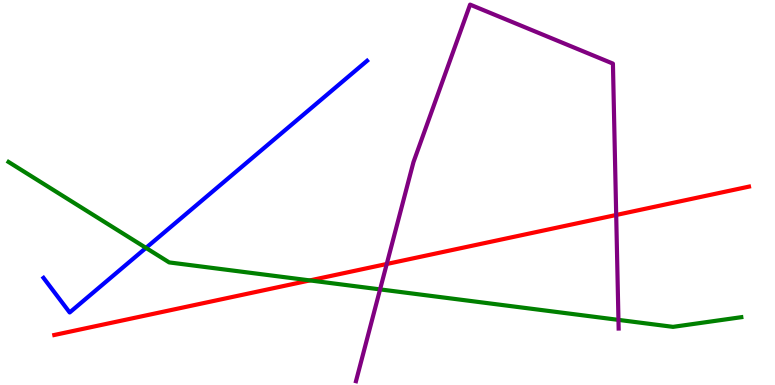[{'lines': ['blue', 'red'], 'intersections': []}, {'lines': ['green', 'red'], 'intersections': [{'x': 4.0, 'y': 2.72}]}, {'lines': ['purple', 'red'], 'intersections': [{'x': 4.99, 'y': 3.14}, {'x': 7.95, 'y': 4.42}]}, {'lines': ['blue', 'green'], 'intersections': [{'x': 1.88, 'y': 3.56}]}, {'lines': ['blue', 'purple'], 'intersections': []}, {'lines': ['green', 'purple'], 'intersections': [{'x': 4.9, 'y': 2.48}, {'x': 7.98, 'y': 1.69}]}]